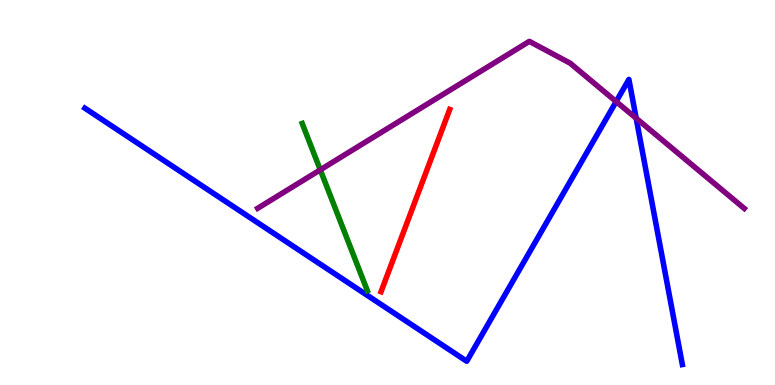[{'lines': ['blue', 'red'], 'intersections': []}, {'lines': ['green', 'red'], 'intersections': []}, {'lines': ['purple', 'red'], 'intersections': []}, {'lines': ['blue', 'green'], 'intersections': []}, {'lines': ['blue', 'purple'], 'intersections': [{'x': 7.95, 'y': 7.36}, {'x': 8.21, 'y': 6.93}]}, {'lines': ['green', 'purple'], 'intersections': [{'x': 4.13, 'y': 5.59}]}]